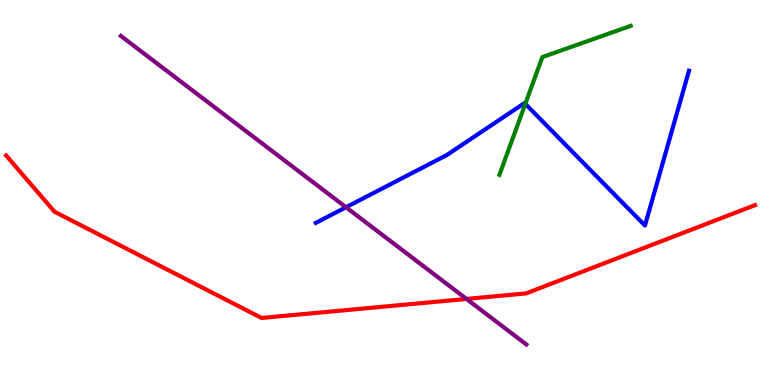[{'lines': ['blue', 'red'], 'intersections': []}, {'lines': ['green', 'red'], 'intersections': []}, {'lines': ['purple', 'red'], 'intersections': [{'x': 6.02, 'y': 2.24}]}, {'lines': ['blue', 'green'], 'intersections': [{'x': 6.78, 'y': 7.3}]}, {'lines': ['blue', 'purple'], 'intersections': [{'x': 4.46, 'y': 4.62}]}, {'lines': ['green', 'purple'], 'intersections': []}]